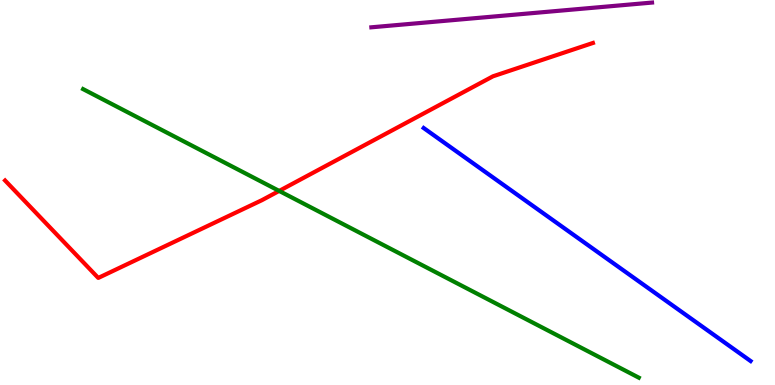[{'lines': ['blue', 'red'], 'intersections': []}, {'lines': ['green', 'red'], 'intersections': [{'x': 3.6, 'y': 5.04}]}, {'lines': ['purple', 'red'], 'intersections': []}, {'lines': ['blue', 'green'], 'intersections': []}, {'lines': ['blue', 'purple'], 'intersections': []}, {'lines': ['green', 'purple'], 'intersections': []}]